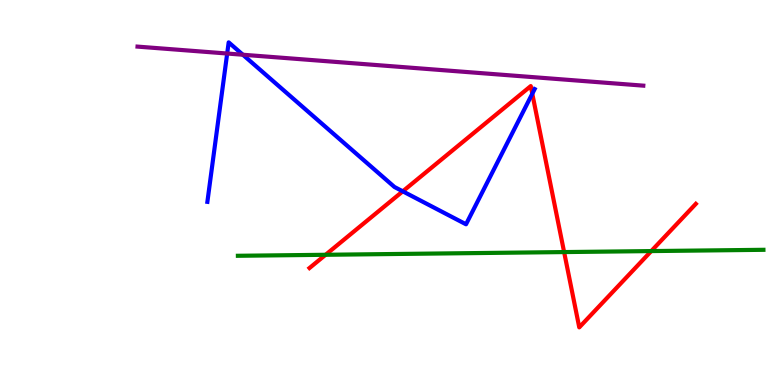[{'lines': ['blue', 'red'], 'intersections': [{'x': 5.2, 'y': 5.03}, {'x': 6.87, 'y': 7.57}]}, {'lines': ['green', 'red'], 'intersections': [{'x': 4.2, 'y': 3.38}, {'x': 7.28, 'y': 3.45}, {'x': 8.4, 'y': 3.48}]}, {'lines': ['purple', 'red'], 'intersections': []}, {'lines': ['blue', 'green'], 'intersections': []}, {'lines': ['blue', 'purple'], 'intersections': [{'x': 2.93, 'y': 8.61}, {'x': 3.13, 'y': 8.58}]}, {'lines': ['green', 'purple'], 'intersections': []}]